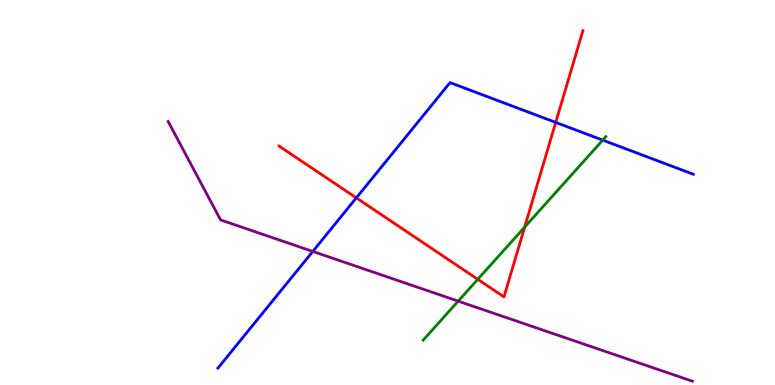[{'lines': ['blue', 'red'], 'intersections': [{'x': 4.6, 'y': 4.86}, {'x': 7.17, 'y': 6.82}]}, {'lines': ['green', 'red'], 'intersections': [{'x': 6.16, 'y': 2.74}, {'x': 6.77, 'y': 4.1}]}, {'lines': ['purple', 'red'], 'intersections': []}, {'lines': ['blue', 'green'], 'intersections': [{'x': 7.78, 'y': 6.36}]}, {'lines': ['blue', 'purple'], 'intersections': [{'x': 4.04, 'y': 3.47}]}, {'lines': ['green', 'purple'], 'intersections': [{'x': 5.91, 'y': 2.18}]}]